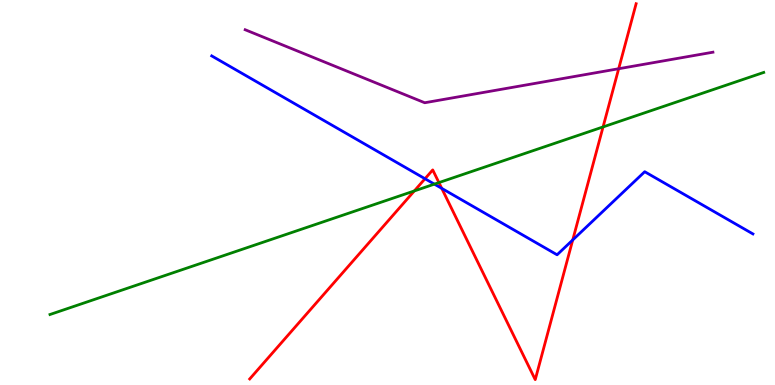[{'lines': ['blue', 'red'], 'intersections': [{'x': 5.48, 'y': 5.36}, {'x': 5.7, 'y': 5.11}, {'x': 7.39, 'y': 3.77}]}, {'lines': ['green', 'red'], 'intersections': [{'x': 5.35, 'y': 5.04}, {'x': 5.66, 'y': 5.26}, {'x': 7.78, 'y': 6.7}]}, {'lines': ['purple', 'red'], 'intersections': [{'x': 7.98, 'y': 8.21}]}, {'lines': ['blue', 'green'], 'intersections': [{'x': 5.61, 'y': 5.22}]}, {'lines': ['blue', 'purple'], 'intersections': []}, {'lines': ['green', 'purple'], 'intersections': []}]